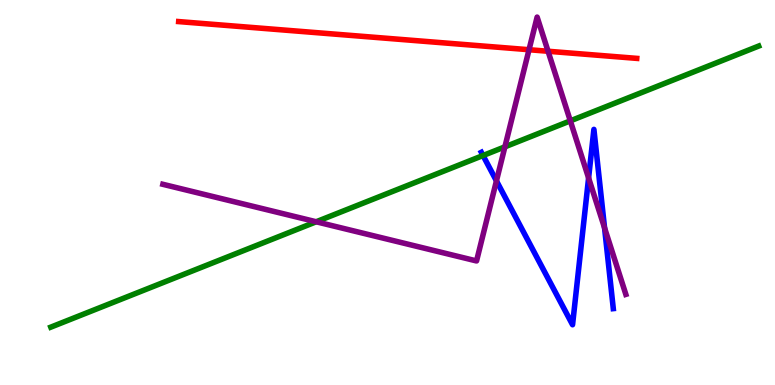[{'lines': ['blue', 'red'], 'intersections': []}, {'lines': ['green', 'red'], 'intersections': []}, {'lines': ['purple', 'red'], 'intersections': [{'x': 6.83, 'y': 8.71}, {'x': 7.07, 'y': 8.67}]}, {'lines': ['blue', 'green'], 'intersections': [{'x': 6.23, 'y': 5.96}]}, {'lines': ['blue', 'purple'], 'intersections': [{'x': 6.41, 'y': 5.3}, {'x': 7.59, 'y': 5.38}, {'x': 7.8, 'y': 4.08}]}, {'lines': ['green', 'purple'], 'intersections': [{'x': 4.08, 'y': 4.24}, {'x': 6.51, 'y': 6.19}, {'x': 7.36, 'y': 6.86}]}]